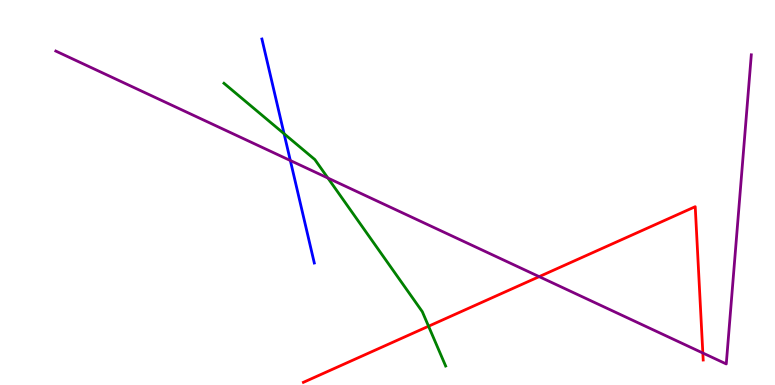[{'lines': ['blue', 'red'], 'intersections': []}, {'lines': ['green', 'red'], 'intersections': [{'x': 5.53, 'y': 1.53}]}, {'lines': ['purple', 'red'], 'intersections': [{'x': 6.96, 'y': 2.81}, {'x': 9.07, 'y': 0.831}]}, {'lines': ['blue', 'green'], 'intersections': [{'x': 3.67, 'y': 6.53}]}, {'lines': ['blue', 'purple'], 'intersections': [{'x': 3.75, 'y': 5.83}]}, {'lines': ['green', 'purple'], 'intersections': [{'x': 4.23, 'y': 5.38}]}]